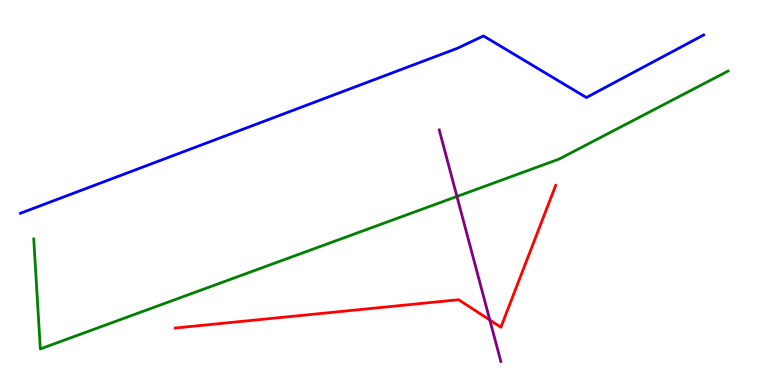[{'lines': ['blue', 'red'], 'intersections': []}, {'lines': ['green', 'red'], 'intersections': []}, {'lines': ['purple', 'red'], 'intersections': [{'x': 6.32, 'y': 1.69}]}, {'lines': ['blue', 'green'], 'intersections': []}, {'lines': ['blue', 'purple'], 'intersections': []}, {'lines': ['green', 'purple'], 'intersections': [{'x': 5.9, 'y': 4.9}]}]